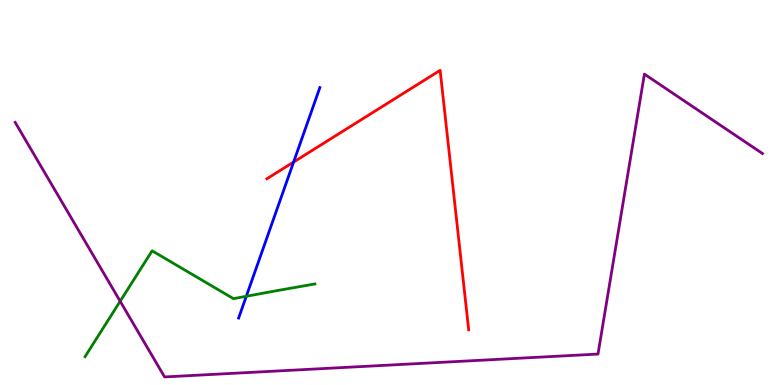[{'lines': ['blue', 'red'], 'intersections': [{'x': 3.79, 'y': 5.79}]}, {'lines': ['green', 'red'], 'intersections': []}, {'lines': ['purple', 'red'], 'intersections': []}, {'lines': ['blue', 'green'], 'intersections': [{'x': 3.18, 'y': 2.3}]}, {'lines': ['blue', 'purple'], 'intersections': []}, {'lines': ['green', 'purple'], 'intersections': [{'x': 1.55, 'y': 2.18}]}]